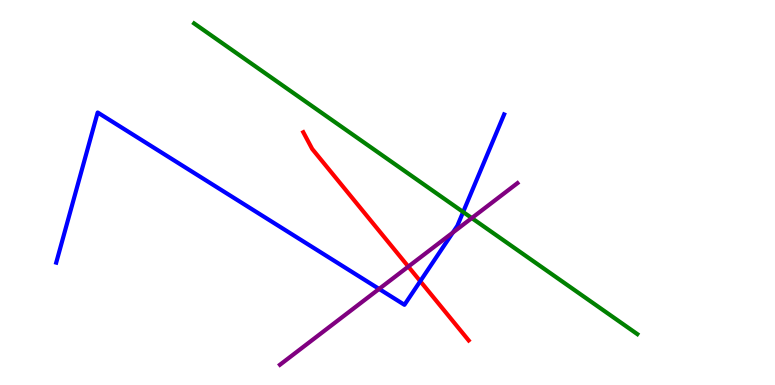[{'lines': ['blue', 'red'], 'intersections': [{'x': 5.42, 'y': 2.7}]}, {'lines': ['green', 'red'], 'intersections': []}, {'lines': ['purple', 'red'], 'intersections': [{'x': 5.27, 'y': 3.08}]}, {'lines': ['blue', 'green'], 'intersections': [{'x': 5.98, 'y': 4.49}]}, {'lines': ['blue', 'purple'], 'intersections': [{'x': 4.89, 'y': 2.5}, {'x': 5.84, 'y': 3.96}]}, {'lines': ['green', 'purple'], 'intersections': [{'x': 6.09, 'y': 4.34}]}]